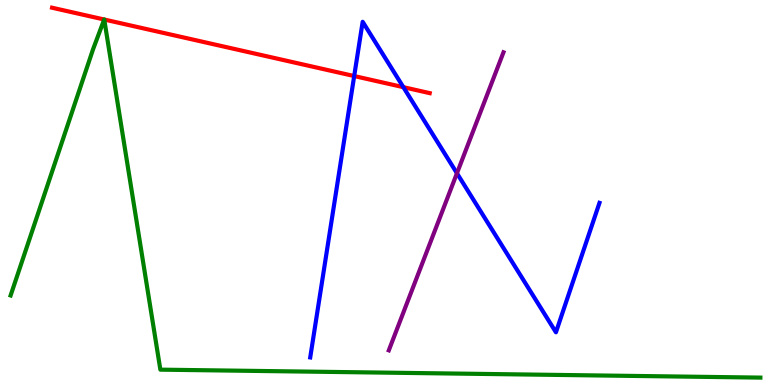[{'lines': ['blue', 'red'], 'intersections': [{'x': 4.57, 'y': 8.02}, {'x': 5.2, 'y': 7.74}]}, {'lines': ['green', 'red'], 'intersections': [{'x': 1.34, 'y': 9.49}, {'x': 1.35, 'y': 9.49}]}, {'lines': ['purple', 'red'], 'intersections': []}, {'lines': ['blue', 'green'], 'intersections': []}, {'lines': ['blue', 'purple'], 'intersections': [{'x': 5.9, 'y': 5.5}]}, {'lines': ['green', 'purple'], 'intersections': []}]